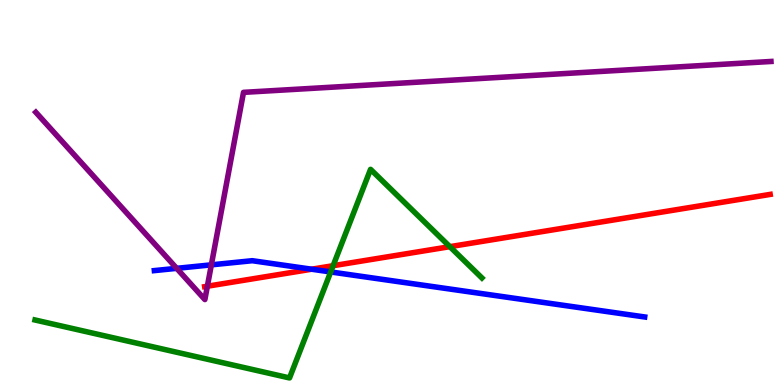[{'lines': ['blue', 'red'], 'intersections': [{'x': 4.02, 'y': 3.01}]}, {'lines': ['green', 'red'], 'intersections': [{'x': 4.3, 'y': 3.1}, {'x': 5.8, 'y': 3.59}]}, {'lines': ['purple', 'red'], 'intersections': [{'x': 2.68, 'y': 2.57}]}, {'lines': ['blue', 'green'], 'intersections': [{'x': 4.27, 'y': 2.94}]}, {'lines': ['blue', 'purple'], 'intersections': [{'x': 2.28, 'y': 3.03}, {'x': 2.73, 'y': 3.12}]}, {'lines': ['green', 'purple'], 'intersections': []}]